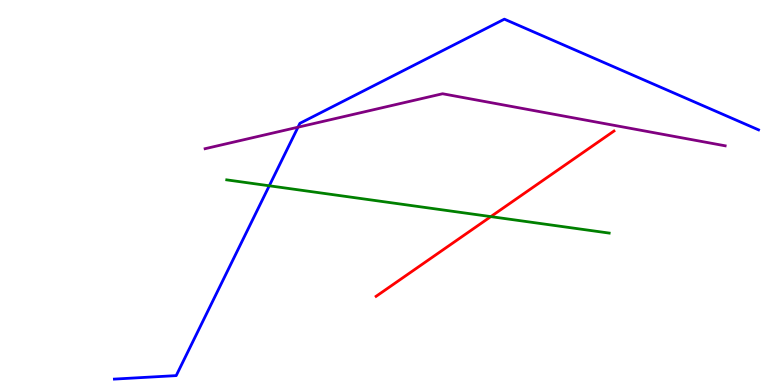[{'lines': ['blue', 'red'], 'intersections': []}, {'lines': ['green', 'red'], 'intersections': [{'x': 6.33, 'y': 4.37}]}, {'lines': ['purple', 'red'], 'intersections': []}, {'lines': ['blue', 'green'], 'intersections': [{'x': 3.47, 'y': 5.17}]}, {'lines': ['blue', 'purple'], 'intersections': [{'x': 3.85, 'y': 6.7}]}, {'lines': ['green', 'purple'], 'intersections': []}]